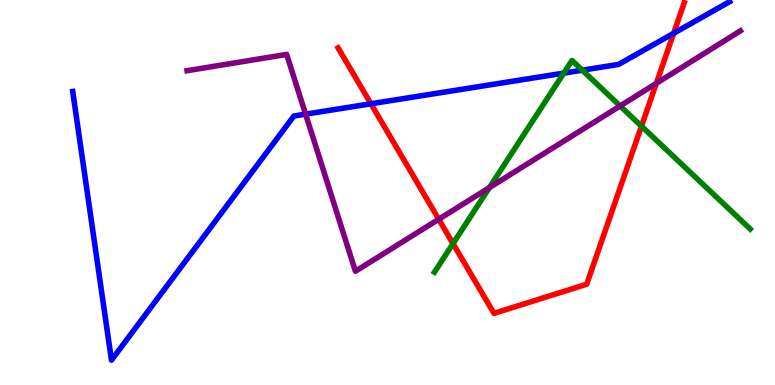[{'lines': ['blue', 'red'], 'intersections': [{'x': 4.79, 'y': 7.3}, {'x': 8.69, 'y': 9.14}]}, {'lines': ['green', 'red'], 'intersections': [{'x': 5.85, 'y': 3.67}, {'x': 8.28, 'y': 6.72}]}, {'lines': ['purple', 'red'], 'intersections': [{'x': 5.66, 'y': 4.31}, {'x': 8.47, 'y': 7.83}]}, {'lines': ['blue', 'green'], 'intersections': [{'x': 7.27, 'y': 8.1}, {'x': 7.51, 'y': 8.18}]}, {'lines': ['blue', 'purple'], 'intersections': [{'x': 3.94, 'y': 7.04}]}, {'lines': ['green', 'purple'], 'intersections': [{'x': 6.31, 'y': 5.13}, {'x': 8.0, 'y': 7.25}]}]